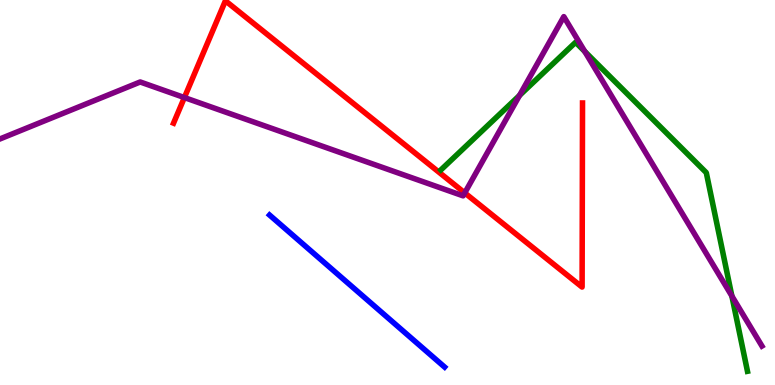[{'lines': ['blue', 'red'], 'intersections': []}, {'lines': ['green', 'red'], 'intersections': []}, {'lines': ['purple', 'red'], 'intersections': [{'x': 2.38, 'y': 7.47}, {'x': 6.0, 'y': 4.99}]}, {'lines': ['blue', 'green'], 'intersections': []}, {'lines': ['blue', 'purple'], 'intersections': []}, {'lines': ['green', 'purple'], 'intersections': [{'x': 6.7, 'y': 7.52}, {'x': 7.55, 'y': 8.66}, {'x': 9.44, 'y': 2.31}]}]